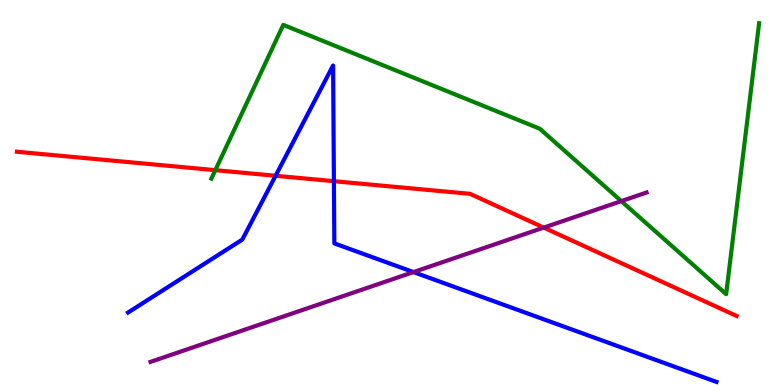[{'lines': ['blue', 'red'], 'intersections': [{'x': 3.56, 'y': 5.43}, {'x': 4.31, 'y': 5.29}]}, {'lines': ['green', 'red'], 'intersections': [{'x': 2.78, 'y': 5.58}]}, {'lines': ['purple', 'red'], 'intersections': [{'x': 7.02, 'y': 4.09}]}, {'lines': ['blue', 'green'], 'intersections': []}, {'lines': ['blue', 'purple'], 'intersections': [{'x': 5.34, 'y': 2.93}]}, {'lines': ['green', 'purple'], 'intersections': [{'x': 8.02, 'y': 4.78}]}]